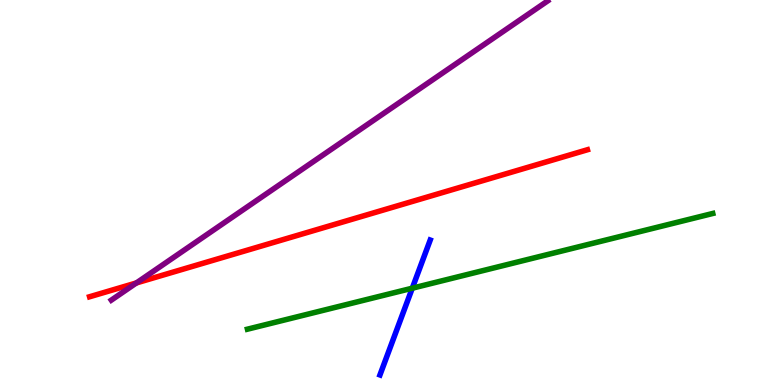[{'lines': ['blue', 'red'], 'intersections': []}, {'lines': ['green', 'red'], 'intersections': []}, {'lines': ['purple', 'red'], 'intersections': [{'x': 1.76, 'y': 2.65}]}, {'lines': ['blue', 'green'], 'intersections': [{'x': 5.32, 'y': 2.51}]}, {'lines': ['blue', 'purple'], 'intersections': []}, {'lines': ['green', 'purple'], 'intersections': []}]